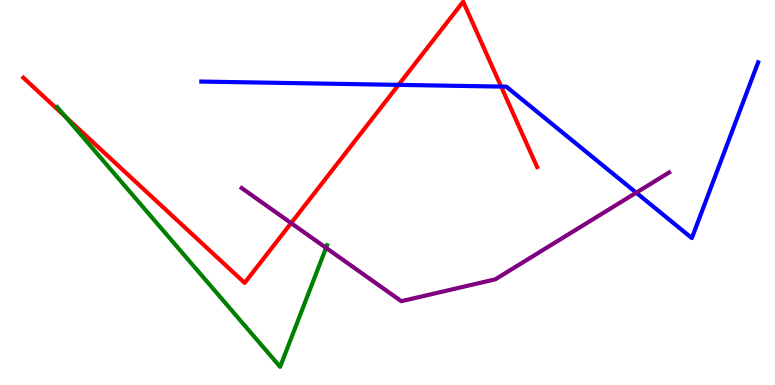[{'lines': ['blue', 'red'], 'intersections': [{'x': 5.14, 'y': 7.8}, {'x': 6.47, 'y': 7.75}]}, {'lines': ['green', 'red'], 'intersections': [{'x': 0.845, 'y': 6.97}]}, {'lines': ['purple', 'red'], 'intersections': [{'x': 3.76, 'y': 4.21}]}, {'lines': ['blue', 'green'], 'intersections': []}, {'lines': ['blue', 'purple'], 'intersections': [{'x': 8.21, 'y': 5.0}]}, {'lines': ['green', 'purple'], 'intersections': [{'x': 4.21, 'y': 3.56}]}]